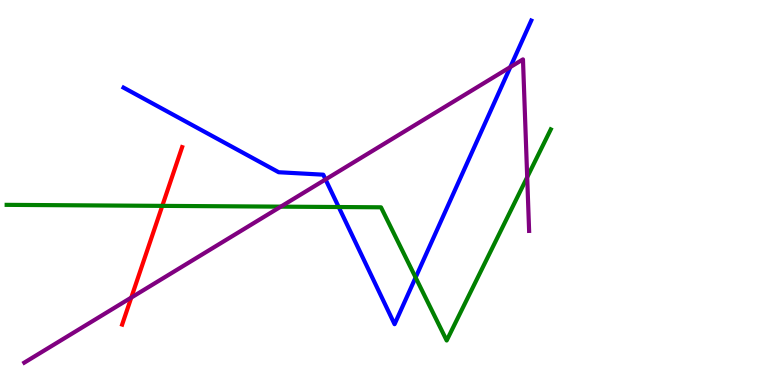[{'lines': ['blue', 'red'], 'intersections': []}, {'lines': ['green', 'red'], 'intersections': [{'x': 2.09, 'y': 4.65}]}, {'lines': ['purple', 'red'], 'intersections': [{'x': 1.69, 'y': 2.27}]}, {'lines': ['blue', 'green'], 'intersections': [{'x': 4.37, 'y': 4.62}, {'x': 5.36, 'y': 2.79}]}, {'lines': ['blue', 'purple'], 'intersections': [{'x': 4.2, 'y': 5.34}, {'x': 6.58, 'y': 8.26}]}, {'lines': ['green', 'purple'], 'intersections': [{'x': 3.62, 'y': 4.63}, {'x': 6.8, 'y': 5.4}]}]